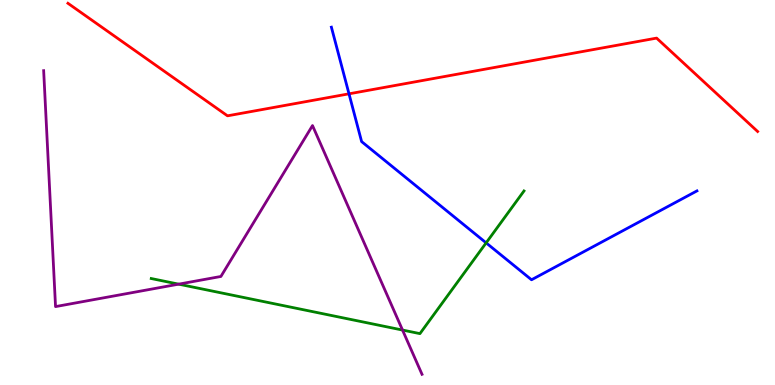[{'lines': ['blue', 'red'], 'intersections': [{'x': 4.5, 'y': 7.56}]}, {'lines': ['green', 'red'], 'intersections': []}, {'lines': ['purple', 'red'], 'intersections': []}, {'lines': ['blue', 'green'], 'intersections': [{'x': 6.27, 'y': 3.69}]}, {'lines': ['blue', 'purple'], 'intersections': []}, {'lines': ['green', 'purple'], 'intersections': [{'x': 2.31, 'y': 2.62}, {'x': 5.19, 'y': 1.43}]}]